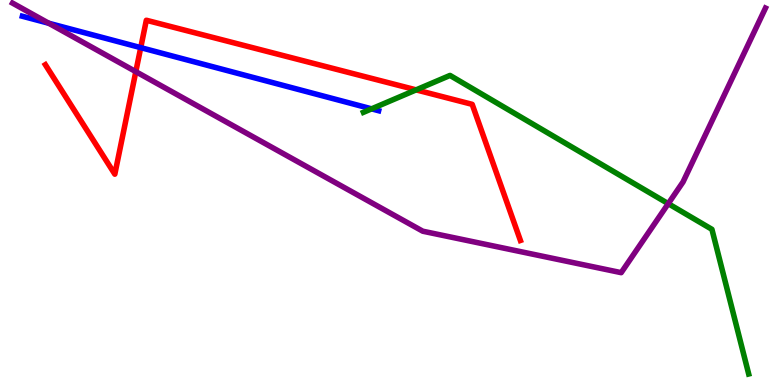[{'lines': ['blue', 'red'], 'intersections': [{'x': 1.82, 'y': 8.76}]}, {'lines': ['green', 'red'], 'intersections': [{'x': 5.37, 'y': 7.67}]}, {'lines': ['purple', 'red'], 'intersections': [{'x': 1.75, 'y': 8.14}]}, {'lines': ['blue', 'green'], 'intersections': [{'x': 4.79, 'y': 7.17}]}, {'lines': ['blue', 'purple'], 'intersections': [{'x': 0.629, 'y': 9.4}]}, {'lines': ['green', 'purple'], 'intersections': [{'x': 8.62, 'y': 4.71}]}]